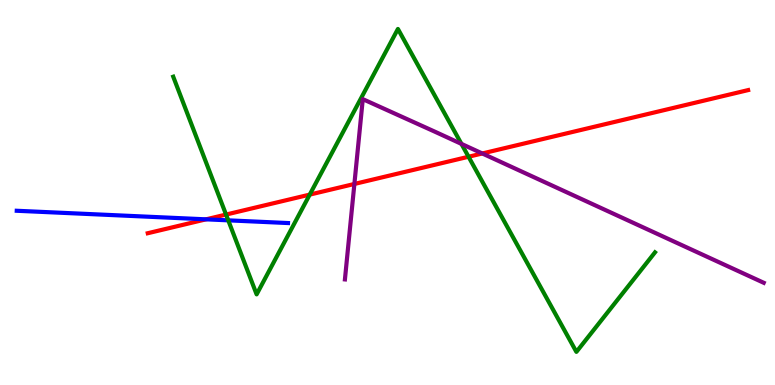[{'lines': ['blue', 'red'], 'intersections': [{'x': 2.66, 'y': 4.3}]}, {'lines': ['green', 'red'], 'intersections': [{'x': 2.92, 'y': 4.43}, {'x': 4.0, 'y': 4.95}, {'x': 6.05, 'y': 5.93}]}, {'lines': ['purple', 'red'], 'intersections': [{'x': 4.57, 'y': 5.22}, {'x': 6.22, 'y': 6.01}]}, {'lines': ['blue', 'green'], 'intersections': [{'x': 2.95, 'y': 4.28}]}, {'lines': ['blue', 'purple'], 'intersections': []}, {'lines': ['green', 'purple'], 'intersections': [{'x': 5.95, 'y': 6.26}]}]